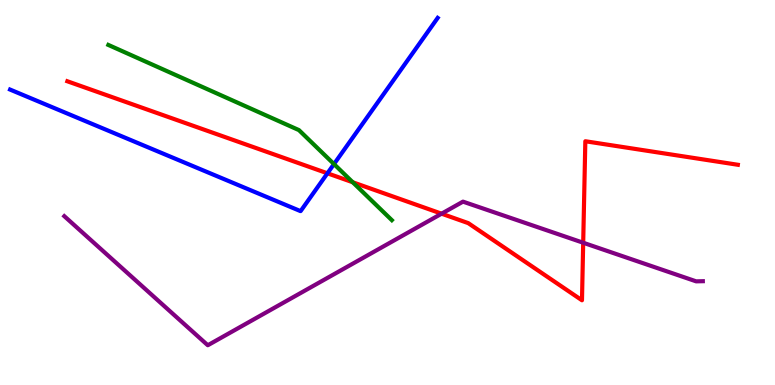[{'lines': ['blue', 'red'], 'intersections': [{'x': 4.23, 'y': 5.5}]}, {'lines': ['green', 'red'], 'intersections': [{'x': 4.55, 'y': 5.27}]}, {'lines': ['purple', 'red'], 'intersections': [{'x': 5.7, 'y': 4.45}, {'x': 7.53, 'y': 3.7}]}, {'lines': ['blue', 'green'], 'intersections': [{'x': 4.31, 'y': 5.74}]}, {'lines': ['blue', 'purple'], 'intersections': []}, {'lines': ['green', 'purple'], 'intersections': []}]